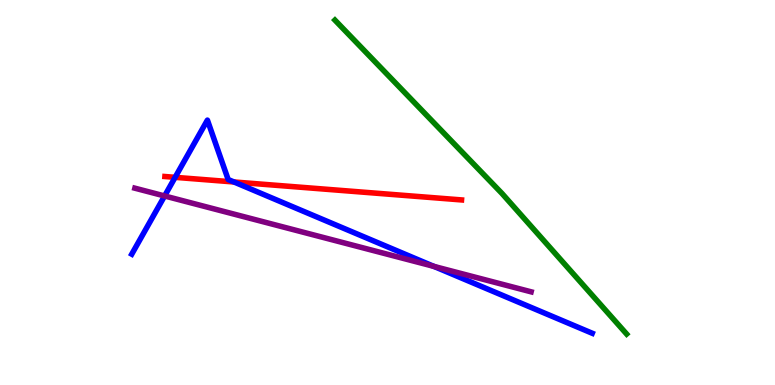[{'lines': ['blue', 'red'], 'intersections': [{'x': 2.26, 'y': 5.39}, {'x': 3.02, 'y': 5.27}]}, {'lines': ['green', 'red'], 'intersections': []}, {'lines': ['purple', 'red'], 'intersections': []}, {'lines': ['blue', 'green'], 'intersections': []}, {'lines': ['blue', 'purple'], 'intersections': [{'x': 2.12, 'y': 4.91}, {'x': 5.6, 'y': 3.08}]}, {'lines': ['green', 'purple'], 'intersections': []}]